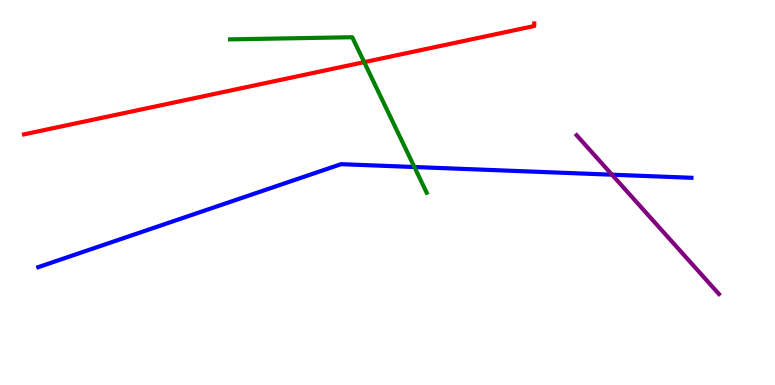[{'lines': ['blue', 'red'], 'intersections': []}, {'lines': ['green', 'red'], 'intersections': [{'x': 4.7, 'y': 8.39}]}, {'lines': ['purple', 'red'], 'intersections': []}, {'lines': ['blue', 'green'], 'intersections': [{'x': 5.35, 'y': 5.66}]}, {'lines': ['blue', 'purple'], 'intersections': [{'x': 7.9, 'y': 5.46}]}, {'lines': ['green', 'purple'], 'intersections': []}]